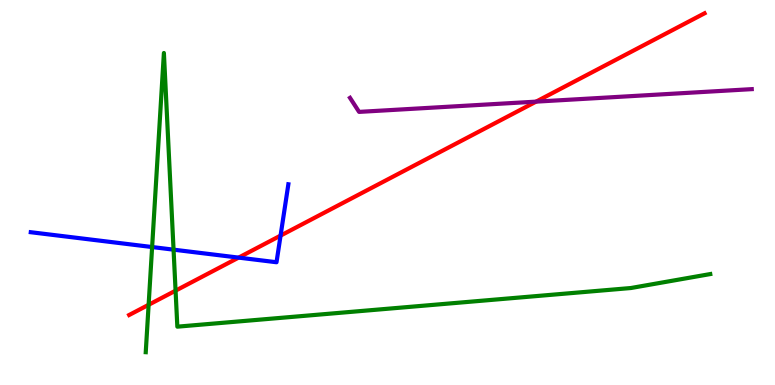[{'lines': ['blue', 'red'], 'intersections': [{'x': 3.08, 'y': 3.31}, {'x': 3.62, 'y': 3.88}]}, {'lines': ['green', 'red'], 'intersections': [{'x': 1.92, 'y': 2.08}, {'x': 2.27, 'y': 2.45}]}, {'lines': ['purple', 'red'], 'intersections': [{'x': 6.92, 'y': 7.36}]}, {'lines': ['blue', 'green'], 'intersections': [{'x': 1.96, 'y': 3.58}, {'x': 2.24, 'y': 3.52}]}, {'lines': ['blue', 'purple'], 'intersections': []}, {'lines': ['green', 'purple'], 'intersections': []}]